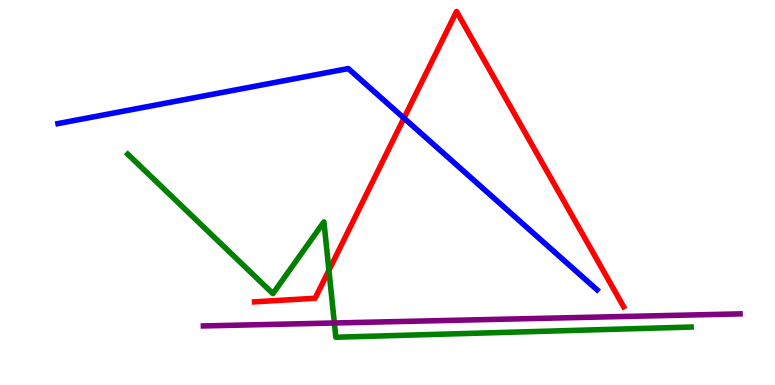[{'lines': ['blue', 'red'], 'intersections': [{'x': 5.21, 'y': 6.93}]}, {'lines': ['green', 'red'], 'intersections': [{'x': 4.24, 'y': 2.98}]}, {'lines': ['purple', 'red'], 'intersections': []}, {'lines': ['blue', 'green'], 'intersections': []}, {'lines': ['blue', 'purple'], 'intersections': []}, {'lines': ['green', 'purple'], 'intersections': [{'x': 4.31, 'y': 1.61}]}]